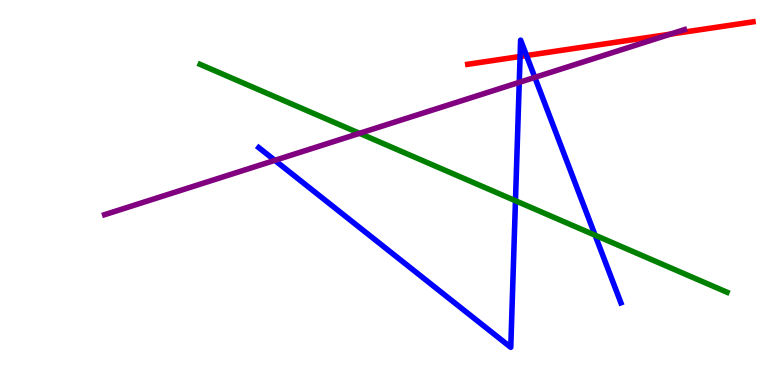[{'lines': ['blue', 'red'], 'intersections': [{'x': 6.71, 'y': 8.53}, {'x': 6.79, 'y': 8.56}]}, {'lines': ['green', 'red'], 'intersections': []}, {'lines': ['purple', 'red'], 'intersections': [{'x': 8.65, 'y': 9.11}]}, {'lines': ['blue', 'green'], 'intersections': [{'x': 6.65, 'y': 4.79}, {'x': 7.68, 'y': 3.89}]}, {'lines': ['blue', 'purple'], 'intersections': [{'x': 3.55, 'y': 5.84}, {'x': 6.7, 'y': 7.86}, {'x': 6.9, 'y': 7.99}]}, {'lines': ['green', 'purple'], 'intersections': [{'x': 4.64, 'y': 6.54}]}]